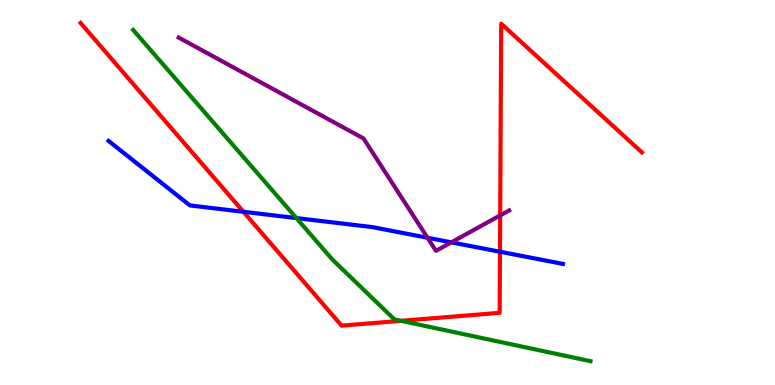[{'lines': ['blue', 'red'], 'intersections': [{'x': 3.14, 'y': 4.5}, {'x': 6.45, 'y': 3.46}]}, {'lines': ['green', 'red'], 'intersections': [{'x': 5.18, 'y': 1.67}]}, {'lines': ['purple', 'red'], 'intersections': [{'x': 6.45, 'y': 4.41}]}, {'lines': ['blue', 'green'], 'intersections': [{'x': 3.82, 'y': 4.34}]}, {'lines': ['blue', 'purple'], 'intersections': [{'x': 5.52, 'y': 3.82}, {'x': 5.82, 'y': 3.71}]}, {'lines': ['green', 'purple'], 'intersections': []}]